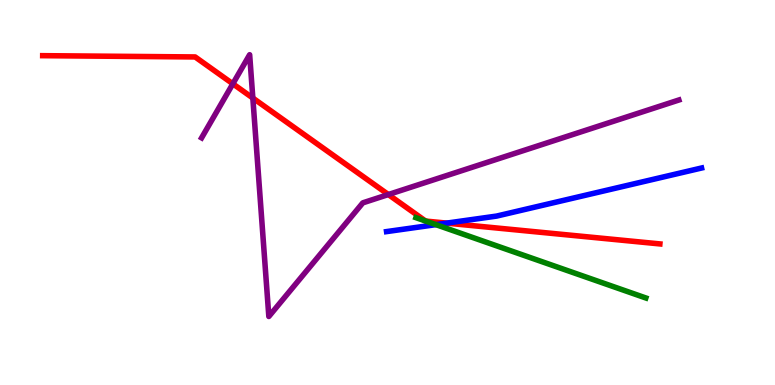[{'lines': ['blue', 'red'], 'intersections': [{'x': 5.76, 'y': 4.2}]}, {'lines': ['green', 'red'], 'intersections': [{'x': 5.49, 'y': 4.26}, {'x': 5.49, 'y': 4.26}]}, {'lines': ['purple', 'red'], 'intersections': [{'x': 3.0, 'y': 7.82}, {'x': 3.26, 'y': 7.45}, {'x': 5.01, 'y': 4.95}]}, {'lines': ['blue', 'green'], 'intersections': [{'x': 5.62, 'y': 4.17}]}, {'lines': ['blue', 'purple'], 'intersections': []}, {'lines': ['green', 'purple'], 'intersections': []}]